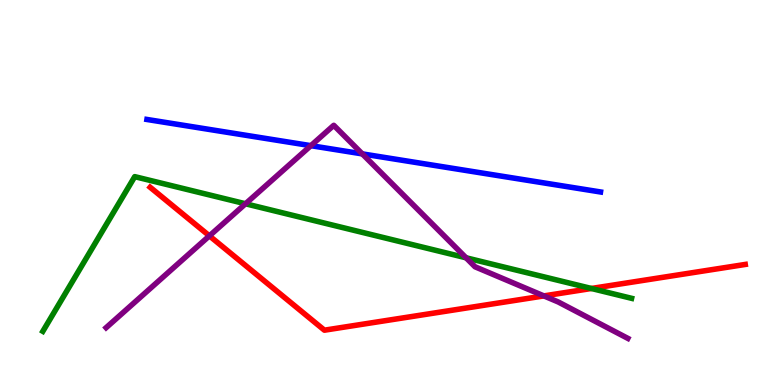[{'lines': ['blue', 'red'], 'intersections': []}, {'lines': ['green', 'red'], 'intersections': [{'x': 7.63, 'y': 2.51}]}, {'lines': ['purple', 'red'], 'intersections': [{'x': 2.7, 'y': 3.87}, {'x': 7.02, 'y': 2.31}]}, {'lines': ['blue', 'green'], 'intersections': []}, {'lines': ['blue', 'purple'], 'intersections': [{'x': 4.01, 'y': 6.22}, {'x': 4.67, 'y': 6.0}]}, {'lines': ['green', 'purple'], 'intersections': [{'x': 3.17, 'y': 4.71}, {'x': 6.01, 'y': 3.3}]}]